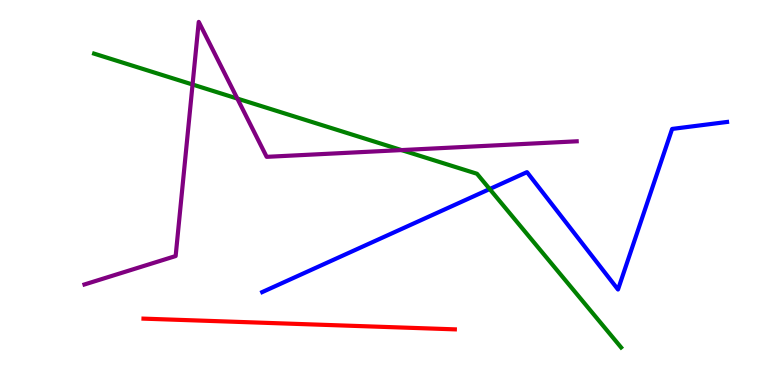[{'lines': ['blue', 'red'], 'intersections': []}, {'lines': ['green', 'red'], 'intersections': []}, {'lines': ['purple', 'red'], 'intersections': []}, {'lines': ['blue', 'green'], 'intersections': [{'x': 6.32, 'y': 5.09}]}, {'lines': ['blue', 'purple'], 'intersections': []}, {'lines': ['green', 'purple'], 'intersections': [{'x': 2.48, 'y': 7.8}, {'x': 3.06, 'y': 7.44}, {'x': 5.18, 'y': 6.1}]}]